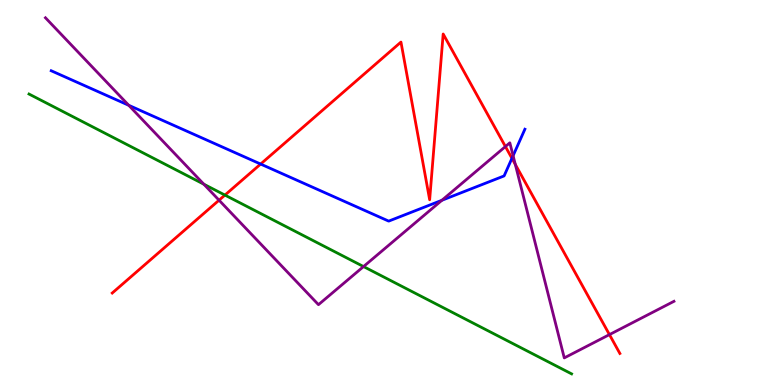[{'lines': ['blue', 'red'], 'intersections': [{'x': 3.36, 'y': 5.74}, {'x': 6.61, 'y': 5.89}]}, {'lines': ['green', 'red'], 'intersections': [{'x': 2.9, 'y': 4.93}]}, {'lines': ['purple', 'red'], 'intersections': [{'x': 2.83, 'y': 4.8}, {'x': 6.52, 'y': 6.19}, {'x': 6.65, 'y': 5.73}, {'x': 7.86, 'y': 1.31}]}, {'lines': ['blue', 'green'], 'intersections': []}, {'lines': ['blue', 'purple'], 'intersections': [{'x': 1.66, 'y': 7.27}, {'x': 5.7, 'y': 4.8}, {'x': 6.62, 'y': 5.96}]}, {'lines': ['green', 'purple'], 'intersections': [{'x': 2.63, 'y': 5.22}, {'x': 4.69, 'y': 3.08}]}]